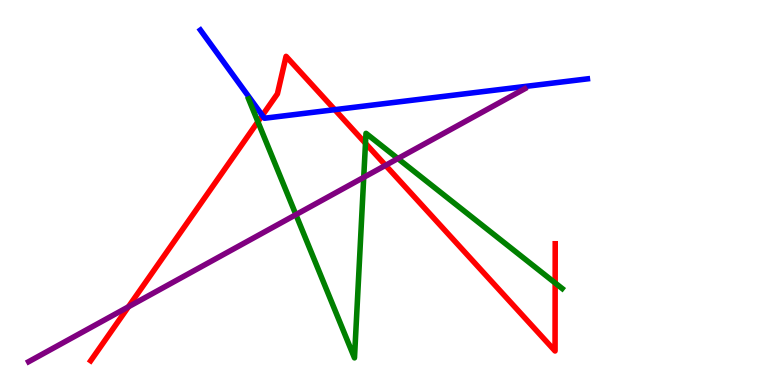[{'lines': ['blue', 'red'], 'intersections': [{'x': 3.39, 'y': 7.0}, {'x': 4.32, 'y': 7.15}]}, {'lines': ['green', 'red'], 'intersections': [{'x': 3.33, 'y': 6.84}, {'x': 4.72, 'y': 6.28}, {'x': 7.16, 'y': 2.65}]}, {'lines': ['purple', 'red'], 'intersections': [{'x': 1.66, 'y': 2.03}, {'x': 4.98, 'y': 5.71}]}, {'lines': ['blue', 'green'], 'intersections': []}, {'lines': ['blue', 'purple'], 'intersections': []}, {'lines': ['green', 'purple'], 'intersections': [{'x': 3.82, 'y': 4.42}, {'x': 4.69, 'y': 5.39}, {'x': 5.13, 'y': 5.88}]}]